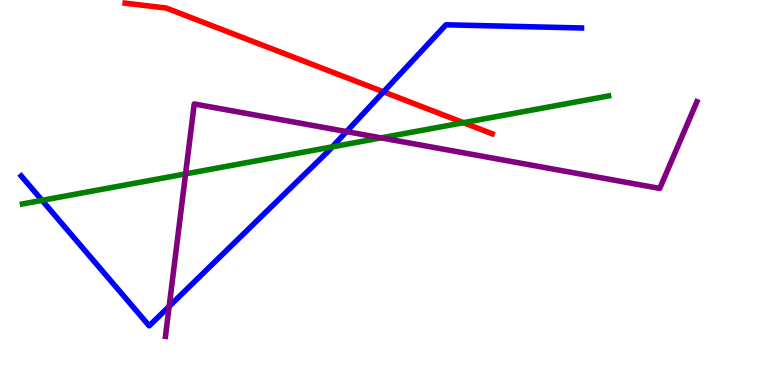[{'lines': ['blue', 'red'], 'intersections': [{'x': 4.95, 'y': 7.61}]}, {'lines': ['green', 'red'], 'intersections': [{'x': 5.98, 'y': 6.81}]}, {'lines': ['purple', 'red'], 'intersections': []}, {'lines': ['blue', 'green'], 'intersections': [{'x': 0.542, 'y': 4.8}, {'x': 4.29, 'y': 6.19}]}, {'lines': ['blue', 'purple'], 'intersections': [{'x': 2.18, 'y': 2.04}, {'x': 4.47, 'y': 6.58}]}, {'lines': ['green', 'purple'], 'intersections': [{'x': 2.39, 'y': 5.48}, {'x': 4.92, 'y': 6.42}]}]